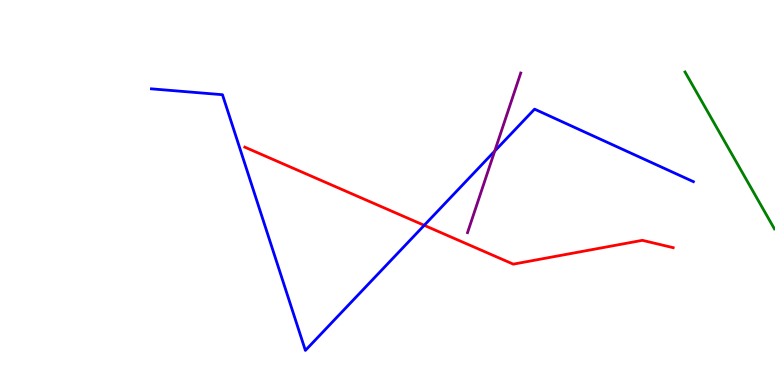[{'lines': ['blue', 'red'], 'intersections': [{'x': 5.47, 'y': 4.15}]}, {'lines': ['green', 'red'], 'intersections': []}, {'lines': ['purple', 'red'], 'intersections': []}, {'lines': ['blue', 'green'], 'intersections': []}, {'lines': ['blue', 'purple'], 'intersections': [{'x': 6.38, 'y': 6.08}]}, {'lines': ['green', 'purple'], 'intersections': []}]